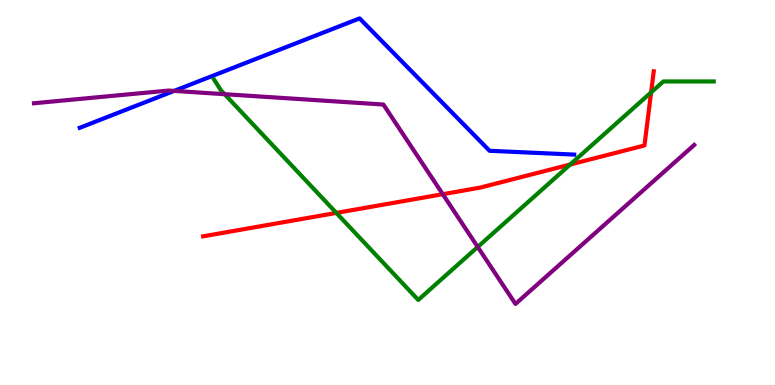[{'lines': ['blue', 'red'], 'intersections': []}, {'lines': ['green', 'red'], 'intersections': [{'x': 4.34, 'y': 4.47}, {'x': 7.36, 'y': 5.73}, {'x': 8.4, 'y': 7.6}]}, {'lines': ['purple', 'red'], 'intersections': [{'x': 5.71, 'y': 4.96}]}, {'lines': ['blue', 'green'], 'intersections': []}, {'lines': ['blue', 'purple'], 'intersections': [{'x': 2.25, 'y': 7.64}]}, {'lines': ['green', 'purple'], 'intersections': [{'x': 2.9, 'y': 7.55}, {'x': 6.16, 'y': 3.59}]}]